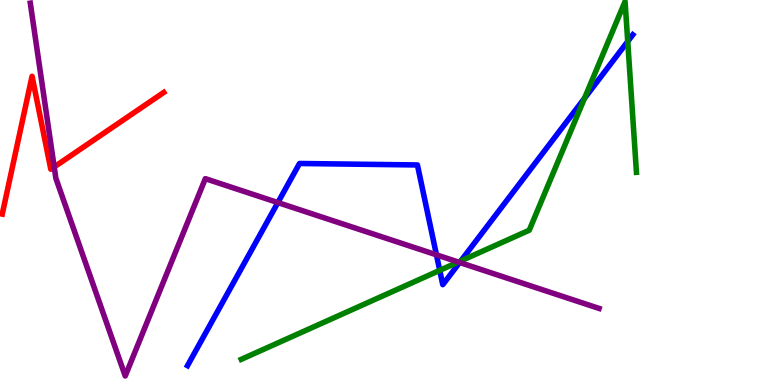[{'lines': ['blue', 'red'], 'intersections': []}, {'lines': ['green', 'red'], 'intersections': []}, {'lines': ['purple', 'red'], 'intersections': [{'x': 0.699, 'y': 5.66}]}, {'lines': ['blue', 'green'], 'intersections': [{'x': 5.67, 'y': 2.98}, {'x': 5.95, 'y': 3.22}, {'x': 7.54, 'y': 7.45}, {'x': 8.1, 'y': 8.92}]}, {'lines': ['blue', 'purple'], 'intersections': [{'x': 3.59, 'y': 4.74}, {'x': 5.63, 'y': 3.38}, {'x': 5.93, 'y': 3.18}]}, {'lines': ['green', 'purple'], 'intersections': [{'x': 5.91, 'y': 3.19}]}]